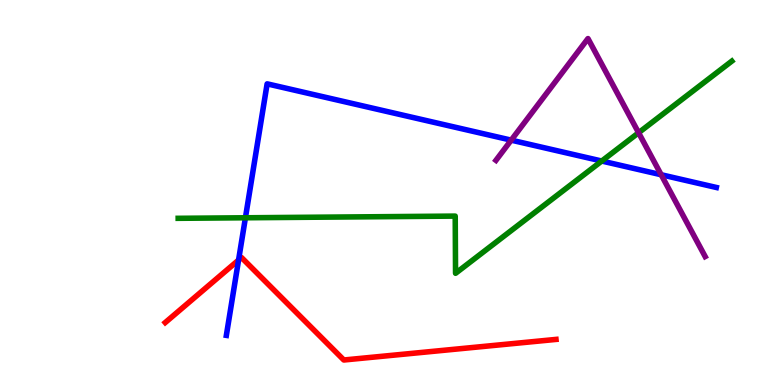[{'lines': ['blue', 'red'], 'intersections': [{'x': 3.08, 'y': 3.25}]}, {'lines': ['green', 'red'], 'intersections': []}, {'lines': ['purple', 'red'], 'intersections': []}, {'lines': ['blue', 'green'], 'intersections': [{'x': 3.17, 'y': 4.34}, {'x': 7.76, 'y': 5.82}]}, {'lines': ['blue', 'purple'], 'intersections': [{'x': 6.6, 'y': 6.36}, {'x': 8.53, 'y': 5.46}]}, {'lines': ['green', 'purple'], 'intersections': [{'x': 8.24, 'y': 6.55}]}]